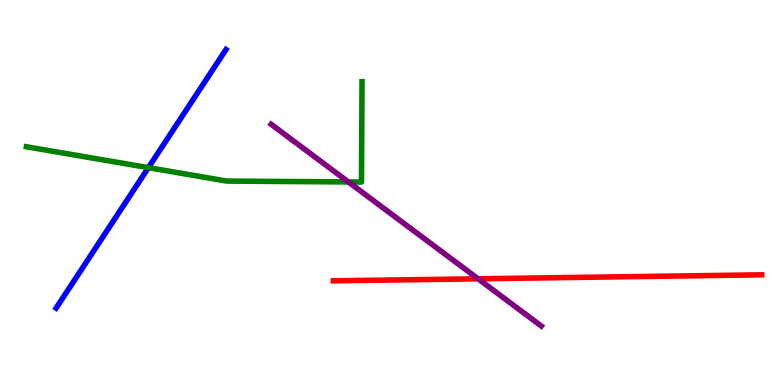[{'lines': ['blue', 'red'], 'intersections': []}, {'lines': ['green', 'red'], 'intersections': []}, {'lines': ['purple', 'red'], 'intersections': [{'x': 6.17, 'y': 2.76}]}, {'lines': ['blue', 'green'], 'intersections': [{'x': 1.91, 'y': 5.65}]}, {'lines': ['blue', 'purple'], 'intersections': []}, {'lines': ['green', 'purple'], 'intersections': [{'x': 4.5, 'y': 5.27}]}]